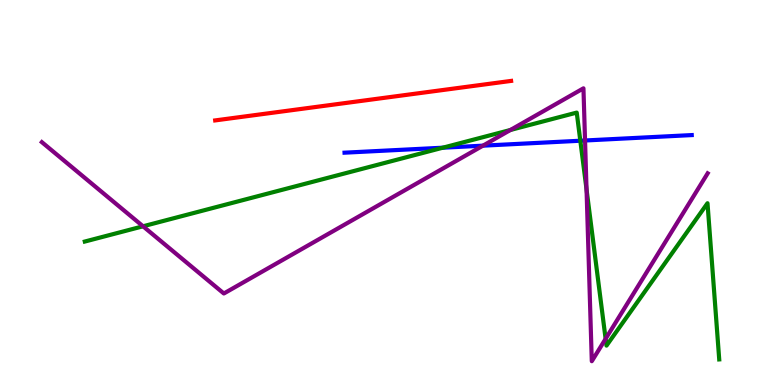[{'lines': ['blue', 'red'], 'intersections': []}, {'lines': ['green', 'red'], 'intersections': []}, {'lines': ['purple', 'red'], 'intersections': []}, {'lines': ['blue', 'green'], 'intersections': [{'x': 5.71, 'y': 6.16}, {'x': 7.49, 'y': 6.34}]}, {'lines': ['blue', 'purple'], 'intersections': [{'x': 6.23, 'y': 6.22}, {'x': 7.55, 'y': 6.35}]}, {'lines': ['green', 'purple'], 'intersections': [{'x': 1.85, 'y': 4.12}, {'x': 6.59, 'y': 6.62}, {'x': 7.57, 'y': 5.08}, {'x': 7.81, 'y': 1.2}]}]